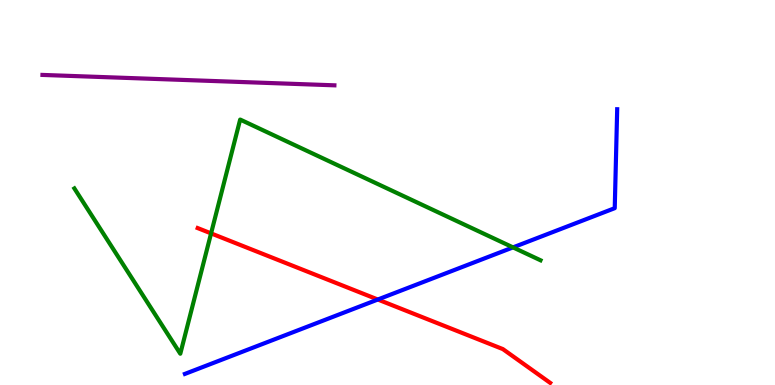[{'lines': ['blue', 'red'], 'intersections': [{'x': 4.88, 'y': 2.22}]}, {'lines': ['green', 'red'], 'intersections': [{'x': 2.72, 'y': 3.94}]}, {'lines': ['purple', 'red'], 'intersections': []}, {'lines': ['blue', 'green'], 'intersections': [{'x': 6.62, 'y': 3.57}]}, {'lines': ['blue', 'purple'], 'intersections': []}, {'lines': ['green', 'purple'], 'intersections': []}]